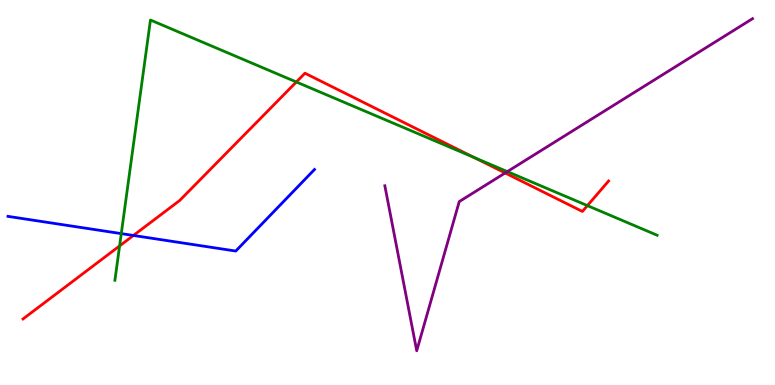[{'lines': ['blue', 'red'], 'intersections': [{'x': 1.72, 'y': 3.88}]}, {'lines': ['green', 'red'], 'intersections': [{'x': 1.54, 'y': 3.61}, {'x': 3.82, 'y': 7.87}, {'x': 6.12, 'y': 5.91}, {'x': 7.58, 'y': 4.66}]}, {'lines': ['purple', 'red'], 'intersections': [{'x': 6.52, 'y': 5.51}]}, {'lines': ['blue', 'green'], 'intersections': [{'x': 1.56, 'y': 3.93}]}, {'lines': ['blue', 'purple'], 'intersections': []}, {'lines': ['green', 'purple'], 'intersections': [{'x': 6.55, 'y': 5.54}]}]